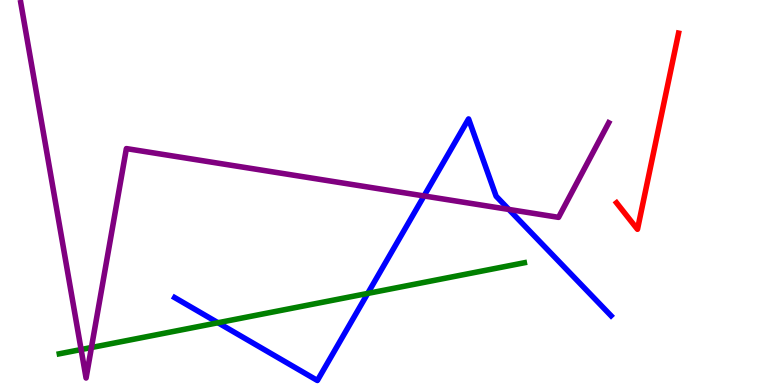[{'lines': ['blue', 'red'], 'intersections': []}, {'lines': ['green', 'red'], 'intersections': []}, {'lines': ['purple', 'red'], 'intersections': []}, {'lines': ['blue', 'green'], 'intersections': [{'x': 2.81, 'y': 1.62}, {'x': 4.74, 'y': 2.38}]}, {'lines': ['blue', 'purple'], 'intersections': [{'x': 5.47, 'y': 4.91}, {'x': 6.57, 'y': 4.56}]}, {'lines': ['green', 'purple'], 'intersections': [{'x': 1.05, 'y': 0.921}, {'x': 1.18, 'y': 0.974}]}]